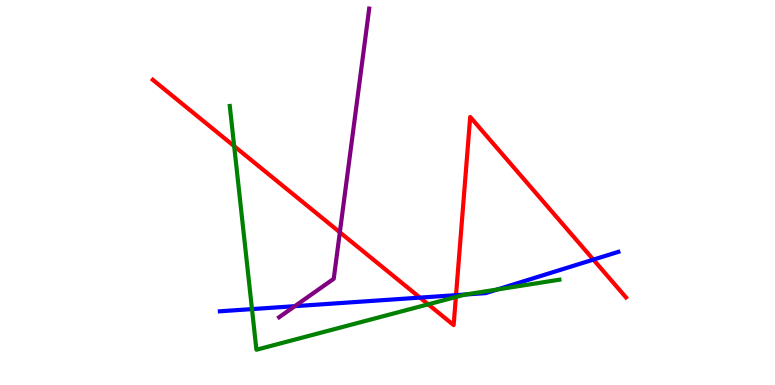[{'lines': ['blue', 'red'], 'intersections': [{'x': 5.42, 'y': 2.27}, {'x': 5.88, 'y': 2.33}, {'x': 7.66, 'y': 3.26}]}, {'lines': ['green', 'red'], 'intersections': [{'x': 3.02, 'y': 6.2}, {'x': 5.53, 'y': 2.1}, {'x': 5.88, 'y': 2.29}]}, {'lines': ['purple', 'red'], 'intersections': [{'x': 4.39, 'y': 3.97}]}, {'lines': ['blue', 'green'], 'intersections': [{'x': 3.25, 'y': 1.97}, {'x': 6.01, 'y': 2.35}, {'x': 6.42, 'y': 2.48}]}, {'lines': ['blue', 'purple'], 'intersections': [{'x': 3.8, 'y': 2.05}]}, {'lines': ['green', 'purple'], 'intersections': []}]